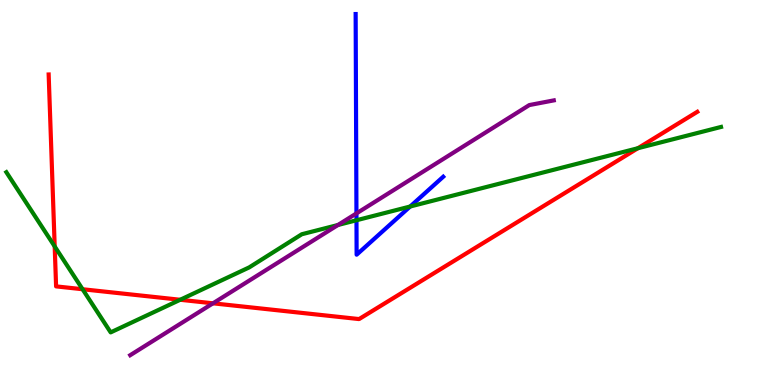[{'lines': ['blue', 'red'], 'intersections': []}, {'lines': ['green', 'red'], 'intersections': [{'x': 0.706, 'y': 3.6}, {'x': 1.07, 'y': 2.49}, {'x': 2.33, 'y': 2.21}, {'x': 8.23, 'y': 6.15}]}, {'lines': ['purple', 'red'], 'intersections': [{'x': 2.75, 'y': 2.12}]}, {'lines': ['blue', 'green'], 'intersections': [{'x': 4.6, 'y': 4.28}, {'x': 5.29, 'y': 4.64}]}, {'lines': ['blue', 'purple'], 'intersections': [{'x': 4.6, 'y': 4.46}]}, {'lines': ['green', 'purple'], 'intersections': [{'x': 4.36, 'y': 4.16}]}]